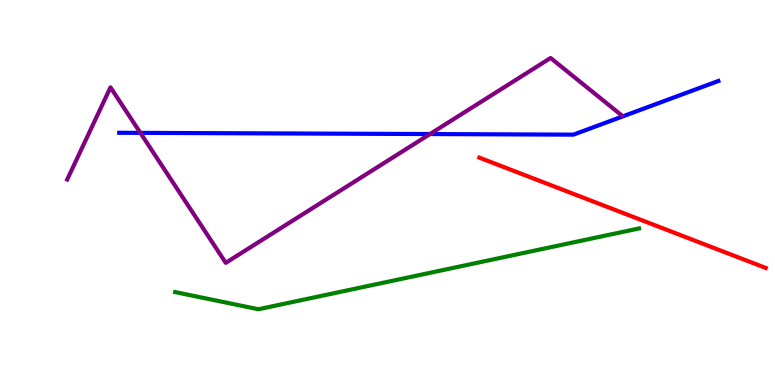[{'lines': ['blue', 'red'], 'intersections': []}, {'lines': ['green', 'red'], 'intersections': []}, {'lines': ['purple', 'red'], 'intersections': []}, {'lines': ['blue', 'green'], 'intersections': []}, {'lines': ['blue', 'purple'], 'intersections': [{'x': 1.81, 'y': 6.55}, {'x': 5.55, 'y': 6.52}]}, {'lines': ['green', 'purple'], 'intersections': []}]